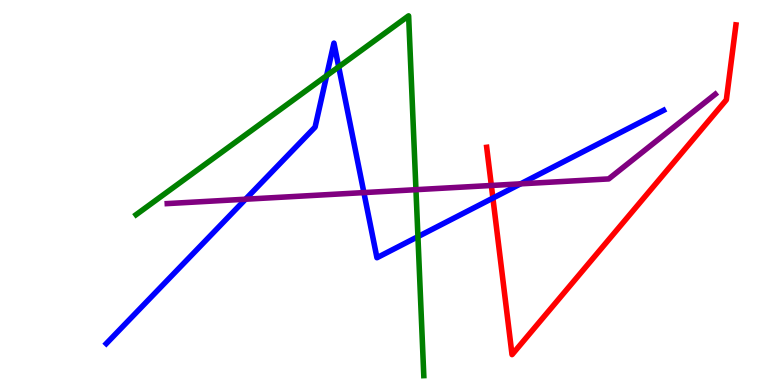[{'lines': ['blue', 'red'], 'intersections': [{'x': 6.36, 'y': 4.85}]}, {'lines': ['green', 'red'], 'intersections': []}, {'lines': ['purple', 'red'], 'intersections': [{'x': 6.34, 'y': 5.18}]}, {'lines': ['blue', 'green'], 'intersections': [{'x': 4.21, 'y': 8.03}, {'x': 4.37, 'y': 8.26}, {'x': 5.39, 'y': 3.85}]}, {'lines': ['blue', 'purple'], 'intersections': [{'x': 3.17, 'y': 4.83}, {'x': 4.7, 'y': 5.0}, {'x': 6.72, 'y': 5.23}]}, {'lines': ['green', 'purple'], 'intersections': [{'x': 5.37, 'y': 5.07}]}]